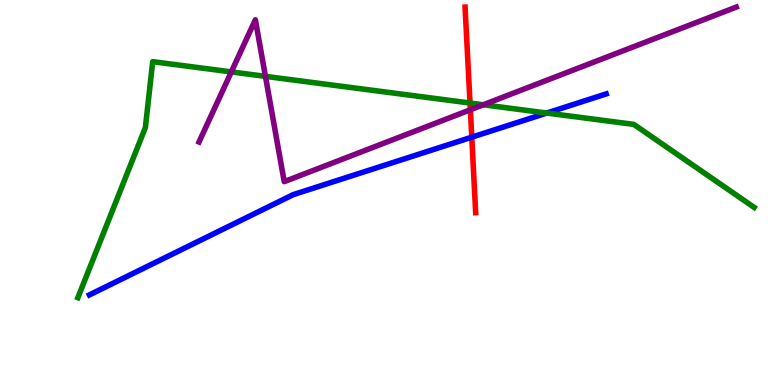[{'lines': ['blue', 'red'], 'intersections': [{'x': 6.09, 'y': 6.44}]}, {'lines': ['green', 'red'], 'intersections': [{'x': 6.06, 'y': 7.32}]}, {'lines': ['purple', 'red'], 'intersections': [{'x': 6.07, 'y': 7.15}]}, {'lines': ['blue', 'green'], 'intersections': [{'x': 7.06, 'y': 7.06}]}, {'lines': ['blue', 'purple'], 'intersections': []}, {'lines': ['green', 'purple'], 'intersections': [{'x': 2.98, 'y': 8.13}, {'x': 3.43, 'y': 8.02}, {'x': 6.24, 'y': 7.28}]}]